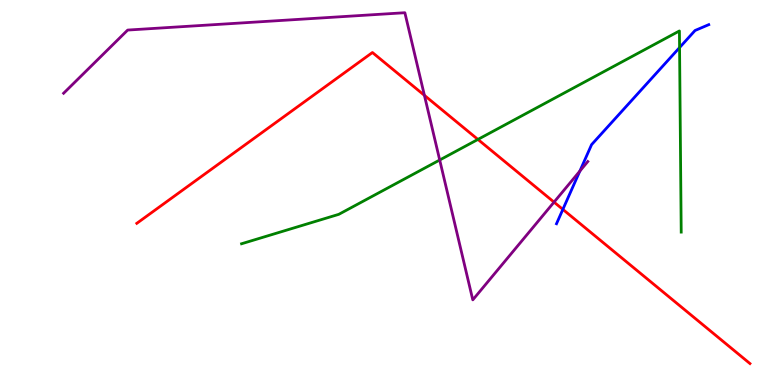[{'lines': ['blue', 'red'], 'intersections': [{'x': 7.26, 'y': 4.56}]}, {'lines': ['green', 'red'], 'intersections': [{'x': 6.17, 'y': 6.38}]}, {'lines': ['purple', 'red'], 'intersections': [{'x': 5.48, 'y': 7.52}, {'x': 7.15, 'y': 4.75}]}, {'lines': ['blue', 'green'], 'intersections': [{'x': 8.77, 'y': 8.76}]}, {'lines': ['blue', 'purple'], 'intersections': [{'x': 7.48, 'y': 5.56}]}, {'lines': ['green', 'purple'], 'intersections': [{'x': 5.67, 'y': 5.84}]}]